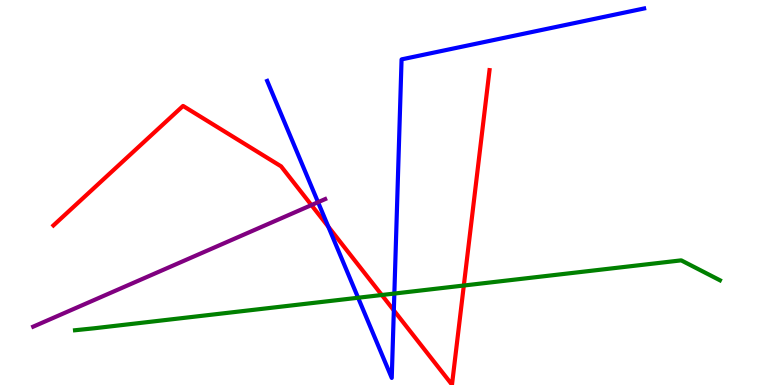[{'lines': ['blue', 'red'], 'intersections': [{'x': 4.24, 'y': 4.11}, {'x': 5.08, 'y': 1.94}]}, {'lines': ['green', 'red'], 'intersections': [{'x': 4.93, 'y': 2.34}, {'x': 5.98, 'y': 2.58}]}, {'lines': ['purple', 'red'], 'intersections': [{'x': 4.02, 'y': 4.67}]}, {'lines': ['blue', 'green'], 'intersections': [{'x': 4.62, 'y': 2.27}, {'x': 5.09, 'y': 2.38}]}, {'lines': ['blue', 'purple'], 'intersections': [{'x': 4.1, 'y': 4.75}]}, {'lines': ['green', 'purple'], 'intersections': []}]